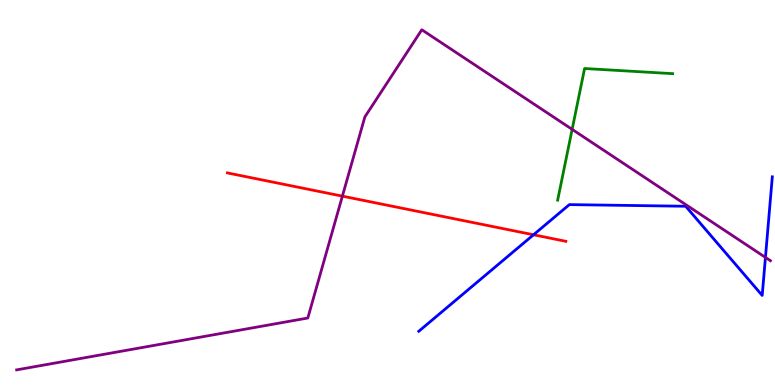[{'lines': ['blue', 'red'], 'intersections': [{'x': 6.88, 'y': 3.9}]}, {'lines': ['green', 'red'], 'intersections': []}, {'lines': ['purple', 'red'], 'intersections': [{'x': 4.42, 'y': 4.91}]}, {'lines': ['blue', 'green'], 'intersections': []}, {'lines': ['blue', 'purple'], 'intersections': [{'x': 9.88, 'y': 3.31}]}, {'lines': ['green', 'purple'], 'intersections': [{'x': 7.38, 'y': 6.64}]}]